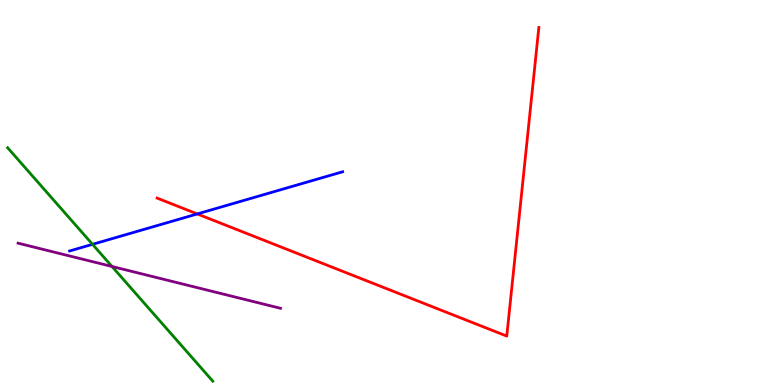[{'lines': ['blue', 'red'], 'intersections': [{'x': 2.55, 'y': 4.44}]}, {'lines': ['green', 'red'], 'intersections': []}, {'lines': ['purple', 'red'], 'intersections': []}, {'lines': ['blue', 'green'], 'intersections': [{'x': 1.19, 'y': 3.65}]}, {'lines': ['blue', 'purple'], 'intersections': []}, {'lines': ['green', 'purple'], 'intersections': [{'x': 1.45, 'y': 3.08}]}]